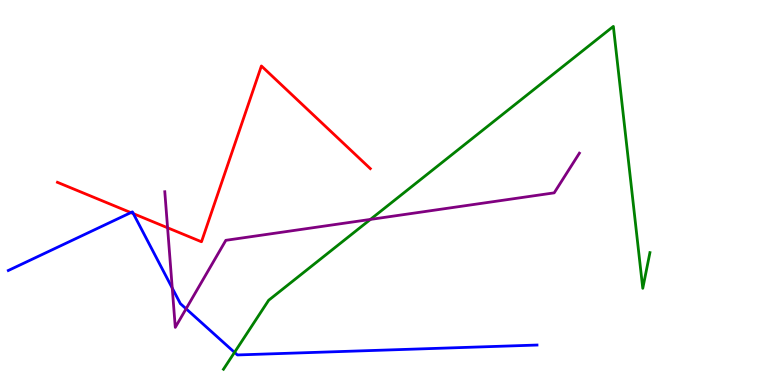[{'lines': ['blue', 'red'], 'intersections': [{'x': 1.69, 'y': 4.48}, {'x': 1.72, 'y': 4.45}]}, {'lines': ['green', 'red'], 'intersections': []}, {'lines': ['purple', 'red'], 'intersections': [{'x': 2.16, 'y': 4.08}]}, {'lines': ['blue', 'green'], 'intersections': [{'x': 3.03, 'y': 0.847}]}, {'lines': ['blue', 'purple'], 'intersections': [{'x': 2.22, 'y': 2.52}, {'x': 2.4, 'y': 1.98}]}, {'lines': ['green', 'purple'], 'intersections': [{'x': 4.78, 'y': 4.3}]}]